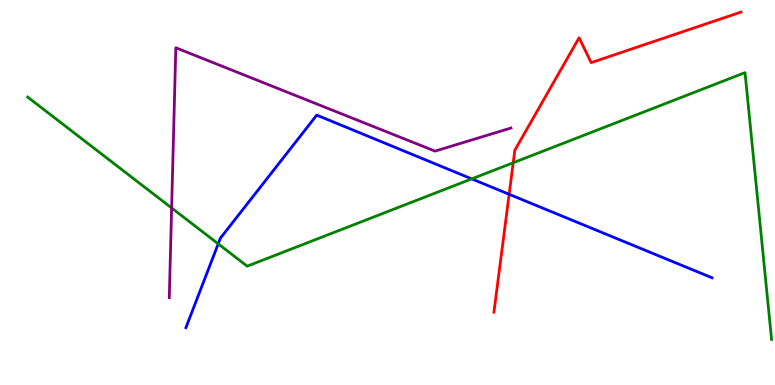[{'lines': ['blue', 'red'], 'intersections': [{'x': 6.57, 'y': 4.95}]}, {'lines': ['green', 'red'], 'intersections': [{'x': 6.62, 'y': 5.77}]}, {'lines': ['purple', 'red'], 'intersections': []}, {'lines': ['blue', 'green'], 'intersections': [{'x': 2.82, 'y': 3.67}, {'x': 6.09, 'y': 5.35}]}, {'lines': ['blue', 'purple'], 'intersections': []}, {'lines': ['green', 'purple'], 'intersections': [{'x': 2.21, 'y': 4.6}]}]